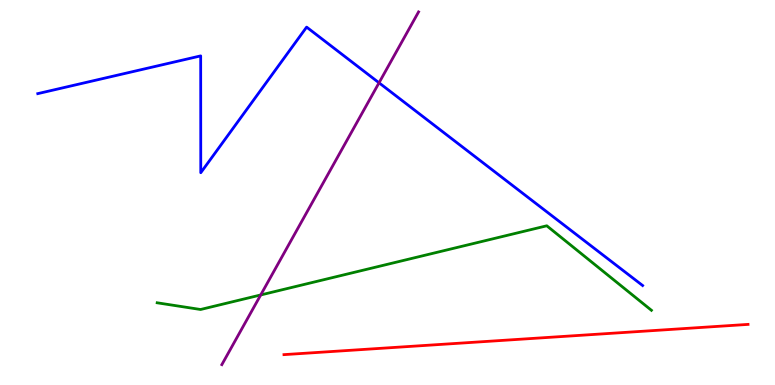[{'lines': ['blue', 'red'], 'intersections': []}, {'lines': ['green', 'red'], 'intersections': []}, {'lines': ['purple', 'red'], 'intersections': []}, {'lines': ['blue', 'green'], 'intersections': []}, {'lines': ['blue', 'purple'], 'intersections': [{'x': 4.89, 'y': 7.85}]}, {'lines': ['green', 'purple'], 'intersections': [{'x': 3.36, 'y': 2.34}]}]